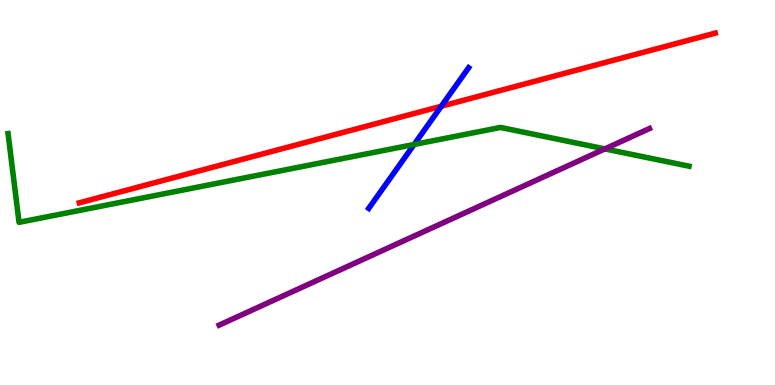[{'lines': ['blue', 'red'], 'intersections': [{'x': 5.69, 'y': 7.24}]}, {'lines': ['green', 'red'], 'intersections': []}, {'lines': ['purple', 'red'], 'intersections': []}, {'lines': ['blue', 'green'], 'intersections': [{'x': 5.34, 'y': 6.25}]}, {'lines': ['blue', 'purple'], 'intersections': []}, {'lines': ['green', 'purple'], 'intersections': [{'x': 7.8, 'y': 6.13}]}]